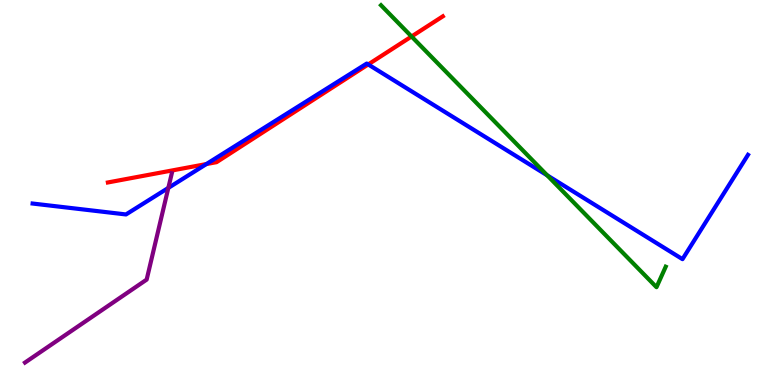[{'lines': ['blue', 'red'], 'intersections': [{'x': 2.66, 'y': 5.74}, {'x': 4.75, 'y': 8.33}]}, {'lines': ['green', 'red'], 'intersections': [{'x': 5.31, 'y': 9.05}]}, {'lines': ['purple', 'red'], 'intersections': []}, {'lines': ['blue', 'green'], 'intersections': [{'x': 7.06, 'y': 5.45}]}, {'lines': ['blue', 'purple'], 'intersections': [{'x': 2.17, 'y': 5.12}]}, {'lines': ['green', 'purple'], 'intersections': []}]